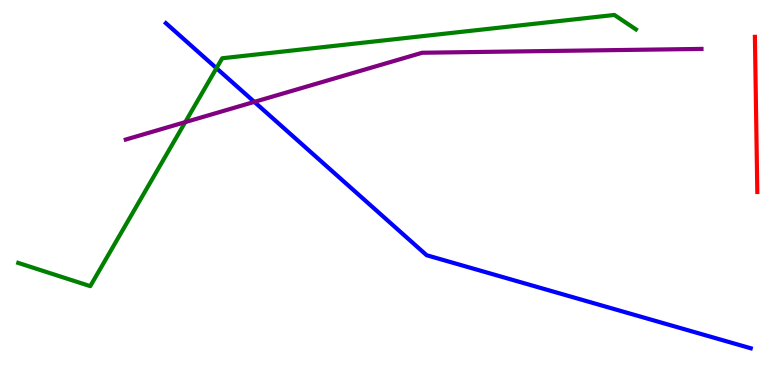[{'lines': ['blue', 'red'], 'intersections': []}, {'lines': ['green', 'red'], 'intersections': []}, {'lines': ['purple', 'red'], 'intersections': []}, {'lines': ['blue', 'green'], 'intersections': [{'x': 2.79, 'y': 8.23}]}, {'lines': ['blue', 'purple'], 'intersections': [{'x': 3.28, 'y': 7.35}]}, {'lines': ['green', 'purple'], 'intersections': [{'x': 2.39, 'y': 6.83}]}]